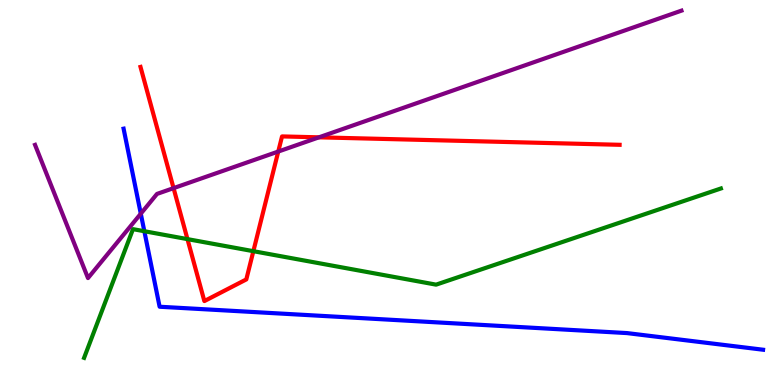[{'lines': ['blue', 'red'], 'intersections': []}, {'lines': ['green', 'red'], 'intersections': [{'x': 2.42, 'y': 3.79}, {'x': 3.27, 'y': 3.48}]}, {'lines': ['purple', 'red'], 'intersections': [{'x': 2.24, 'y': 5.11}, {'x': 3.59, 'y': 6.06}, {'x': 4.12, 'y': 6.43}]}, {'lines': ['blue', 'green'], 'intersections': [{'x': 1.86, 'y': 3.99}]}, {'lines': ['blue', 'purple'], 'intersections': [{'x': 1.82, 'y': 4.45}]}, {'lines': ['green', 'purple'], 'intersections': []}]